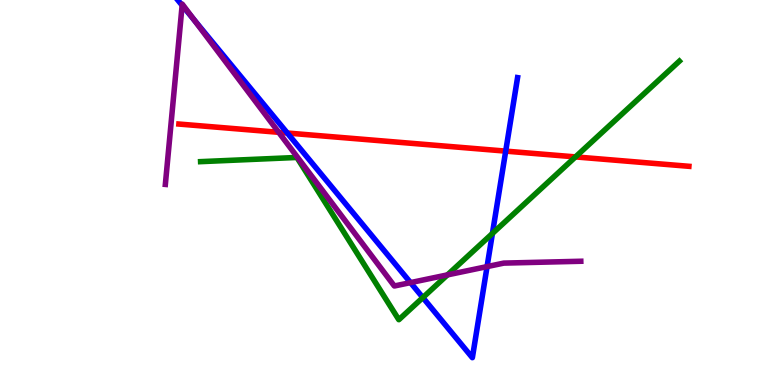[{'lines': ['blue', 'red'], 'intersections': [{'x': 3.71, 'y': 6.54}, {'x': 6.53, 'y': 6.07}]}, {'lines': ['green', 'red'], 'intersections': [{'x': 7.43, 'y': 5.92}]}, {'lines': ['purple', 'red'], 'intersections': [{'x': 3.6, 'y': 6.56}]}, {'lines': ['blue', 'green'], 'intersections': [{'x': 5.46, 'y': 2.27}, {'x': 6.35, 'y': 3.94}]}, {'lines': ['blue', 'purple'], 'intersections': [{'x': 2.35, 'y': 9.86}, {'x': 2.5, 'y': 9.49}, {'x': 5.3, 'y': 2.66}, {'x': 6.28, 'y': 3.08}]}, {'lines': ['green', 'purple'], 'intersections': [{'x': 5.77, 'y': 2.86}]}]